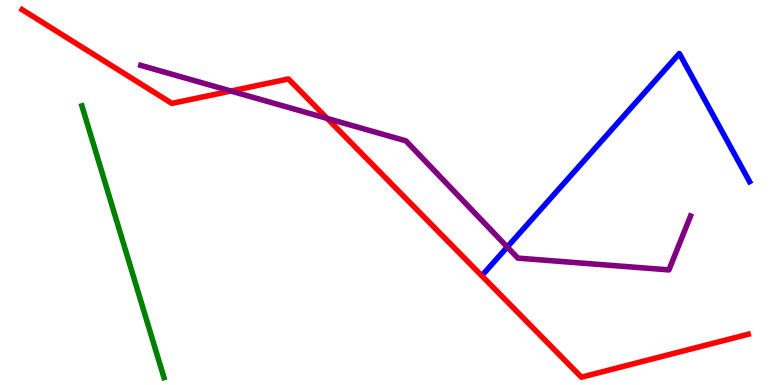[{'lines': ['blue', 'red'], 'intersections': []}, {'lines': ['green', 'red'], 'intersections': []}, {'lines': ['purple', 'red'], 'intersections': [{'x': 2.98, 'y': 7.64}, {'x': 4.22, 'y': 6.92}]}, {'lines': ['blue', 'green'], 'intersections': []}, {'lines': ['blue', 'purple'], 'intersections': [{'x': 6.55, 'y': 3.58}]}, {'lines': ['green', 'purple'], 'intersections': []}]